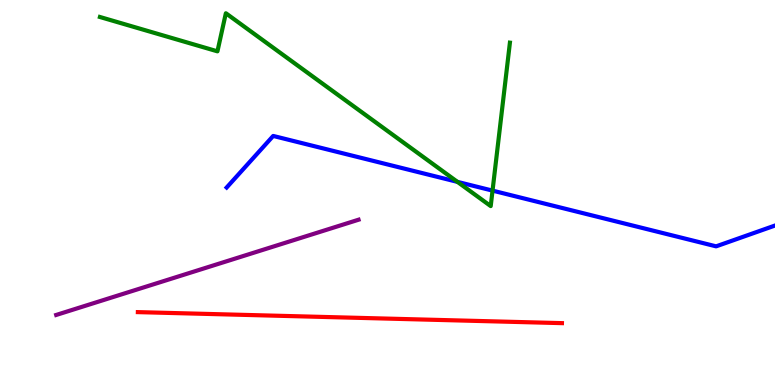[{'lines': ['blue', 'red'], 'intersections': []}, {'lines': ['green', 'red'], 'intersections': []}, {'lines': ['purple', 'red'], 'intersections': []}, {'lines': ['blue', 'green'], 'intersections': [{'x': 5.9, 'y': 5.28}, {'x': 6.36, 'y': 5.05}]}, {'lines': ['blue', 'purple'], 'intersections': []}, {'lines': ['green', 'purple'], 'intersections': []}]